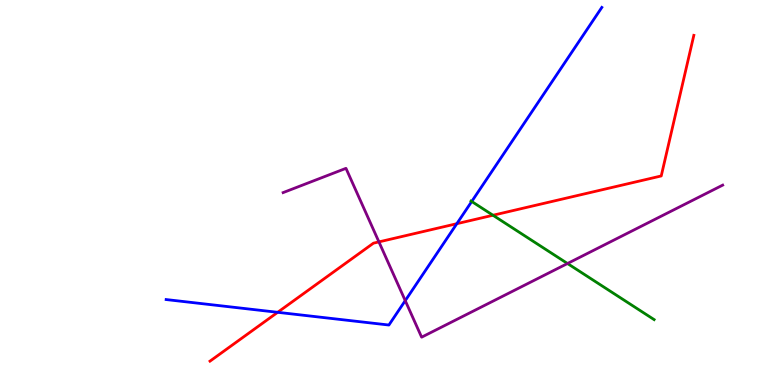[{'lines': ['blue', 'red'], 'intersections': [{'x': 3.58, 'y': 1.89}, {'x': 5.89, 'y': 4.19}]}, {'lines': ['green', 'red'], 'intersections': [{'x': 6.36, 'y': 4.41}]}, {'lines': ['purple', 'red'], 'intersections': [{'x': 4.89, 'y': 3.72}]}, {'lines': ['blue', 'green'], 'intersections': [{'x': 6.09, 'y': 4.77}]}, {'lines': ['blue', 'purple'], 'intersections': [{'x': 5.23, 'y': 2.19}]}, {'lines': ['green', 'purple'], 'intersections': [{'x': 7.32, 'y': 3.16}]}]